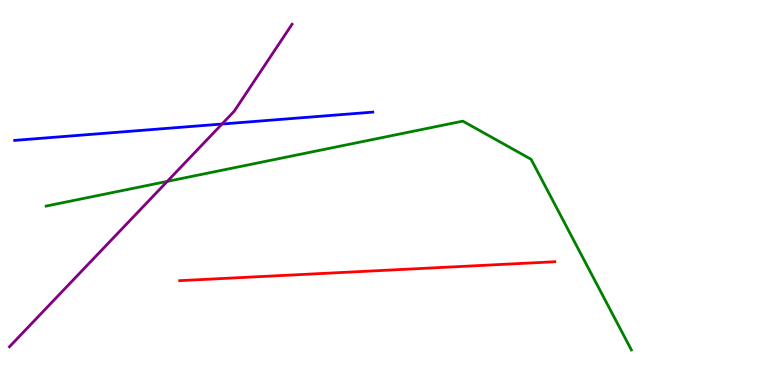[{'lines': ['blue', 'red'], 'intersections': []}, {'lines': ['green', 'red'], 'intersections': []}, {'lines': ['purple', 'red'], 'intersections': []}, {'lines': ['blue', 'green'], 'intersections': []}, {'lines': ['blue', 'purple'], 'intersections': [{'x': 2.86, 'y': 6.78}]}, {'lines': ['green', 'purple'], 'intersections': [{'x': 2.16, 'y': 5.29}]}]